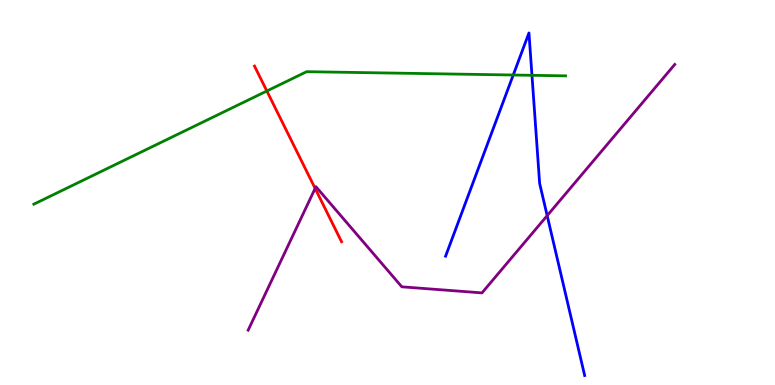[{'lines': ['blue', 'red'], 'intersections': []}, {'lines': ['green', 'red'], 'intersections': [{'x': 3.44, 'y': 7.64}]}, {'lines': ['purple', 'red'], 'intersections': [{'x': 4.07, 'y': 5.11}]}, {'lines': ['blue', 'green'], 'intersections': [{'x': 6.62, 'y': 8.05}, {'x': 6.86, 'y': 8.04}]}, {'lines': ['blue', 'purple'], 'intersections': [{'x': 7.06, 'y': 4.4}]}, {'lines': ['green', 'purple'], 'intersections': []}]